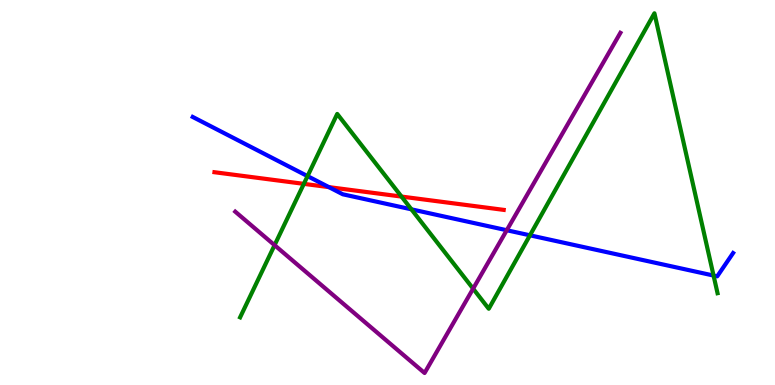[{'lines': ['blue', 'red'], 'intersections': [{'x': 4.24, 'y': 5.14}]}, {'lines': ['green', 'red'], 'intersections': [{'x': 3.92, 'y': 5.22}, {'x': 5.18, 'y': 4.89}]}, {'lines': ['purple', 'red'], 'intersections': []}, {'lines': ['blue', 'green'], 'intersections': [{'x': 3.97, 'y': 5.43}, {'x': 5.31, 'y': 4.56}, {'x': 6.84, 'y': 3.89}, {'x': 9.21, 'y': 2.84}]}, {'lines': ['blue', 'purple'], 'intersections': [{'x': 6.54, 'y': 4.02}]}, {'lines': ['green', 'purple'], 'intersections': [{'x': 3.54, 'y': 3.63}, {'x': 6.1, 'y': 2.5}]}]